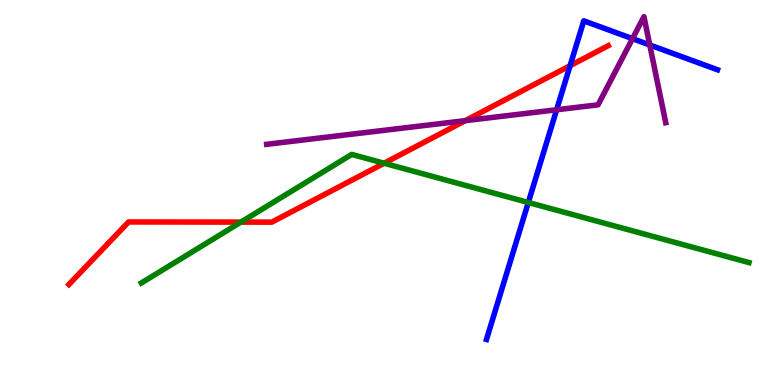[{'lines': ['blue', 'red'], 'intersections': [{'x': 7.36, 'y': 8.29}]}, {'lines': ['green', 'red'], 'intersections': [{'x': 3.11, 'y': 4.23}, {'x': 4.96, 'y': 5.76}]}, {'lines': ['purple', 'red'], 'intersections': [{'x': 6.0, 'y': 6.87}]}, {'lines': ['blue', 'green'], 'intersections': [{'x': 6.82, 'y': 4.74}]}, {'lines': ['blue', 'purple'], 'intersections': [{'x': 7.18, 'y': 7.15}, {'x': 8.16, 'y': 9.0}, {'x': 8.38, 'y': 8.83}]}, {'lines': ['green', 'purple'], 'intersections': []}]